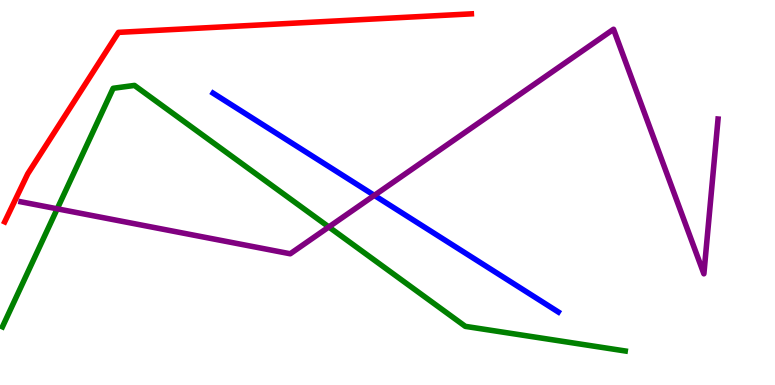[{'lines': ['blue', 'red'], 'intersections': []}, {'lines': ['green', 'red'], 'intersections': []}, {'lines': ['purple', 'red'], 'intersections': []}, {'lines': ['blue', 'green'], 'intersections': []}, {'lines': ['blue', 'purple'], 'intersections': [{'x': 4.83, 'y': 4.93}]}, {'lines': ['green', 'purple'], 'intersections': [{'x': 0.738, 'y': 4.58}, {'x': 4.24, 'y': 4.1}]}]